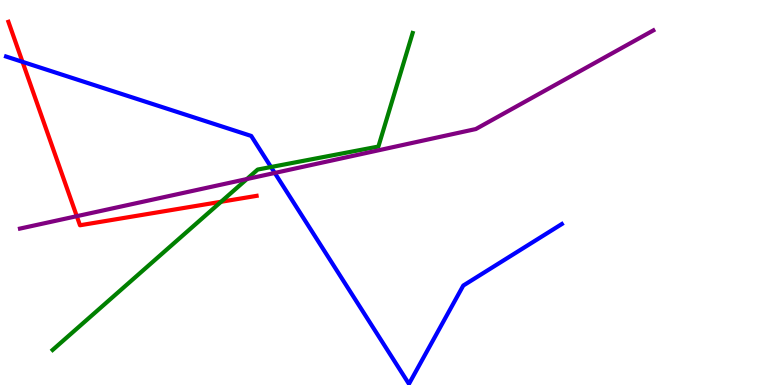[{'lines': ['blue', 'red'], 'intersections': [{'x': 0.29, 'y': 8.39}]}, {'lines': ['green', 'red'], 'intersections': [{'x': 2.85, 'y': 4.76}]}, {'lines': ['purple', 'red'], 'intersections': [{'x': 0.991, 'y': 4.38}]}, {'lines': ['blue', 'green'], 'intersections': [{'x': 3.5, 'y': 5.66}]}, {'lines': ['blue', 'purple'], 'intersections': [{'x': 3.55, 'y': 5.51}]}, {'lines': ['green', 'purple'], 'intersections': [{'x': 3.19, 'y': 5.35}]}]